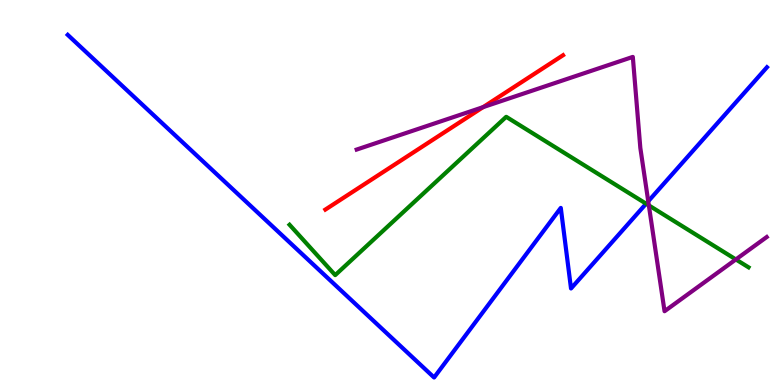[{'lines': ['blue', 'red'], 'intersections': []}, {'lines': ['green', 'red'], 'intersections': []}, {'lines': ['purple', 'red'], 'intersections': [{'x': 6.23, 'y': 7.22}]}, {'lines': ['blue', 'green'], 'intersections': [{'x': 8.34, 'y': 4.71}]}, {'lines': ['blue', 'purple'], 'intersections': [{'x': 8.36, 'y': 4.77}]}, {'lines': ['green', 'purple'], 'intersections': [{'x': 8.37, 'y': 4.66}, {'x': 9.5, 'y': 3.26}]}]